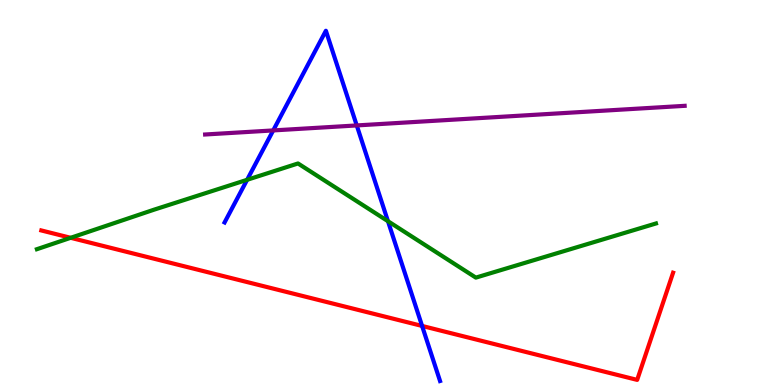[{'lines': ['blue', 'red'], 'intersections': [{'x': 5.45, 'y': 1.53}]}, {'lines': ['green', 'red'], 'intersections': [{'x': 0.912, 'y': 3.82}]}, {'lines': ['purple', 'red'], 'intersections': []}, {'lines': ['blue', 'green'], 'intersections': [{'x': 3.19, 'y': 5.33}, {'x': 5.01, 'y': 4.25}]}, {'lines': ['blue', 'purple'], 'intersections': [{'x': 3.53, 'y': 6.61}, {'x': 4.6, 'y': 6.74}]}, {'lines': ['green', 'purple'], 'intersections': []}]